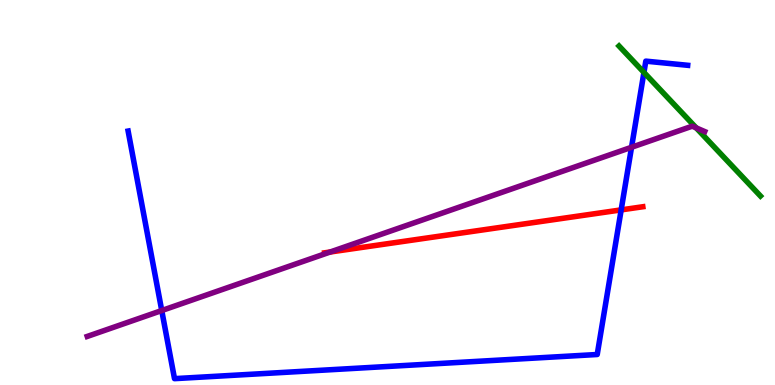[{'lines': ['blue', 'red'], 'intersections': [{'x': 8.02, 'y': 4.55}]}, {'lines': ['green', 'red'], 'intersections': []}, {'lines': ['purple', 'red'], 'intersections': [{'x': 4.26, 'y': 3.45}]}, {'lines': ['blue', 'green'], 'intersections': [{'x': 8.31, 'y': 8.12}]}, {'lines': ['blue', 'purple'], 'intersections': [{'x': 2.09, 'y': 1.93}, {'x': 8.15, 'y': 6.17}]}, {'lines': ['green', 'purple'], 'intersections': [{'x': 8.98, 'y': 6.68}]}]